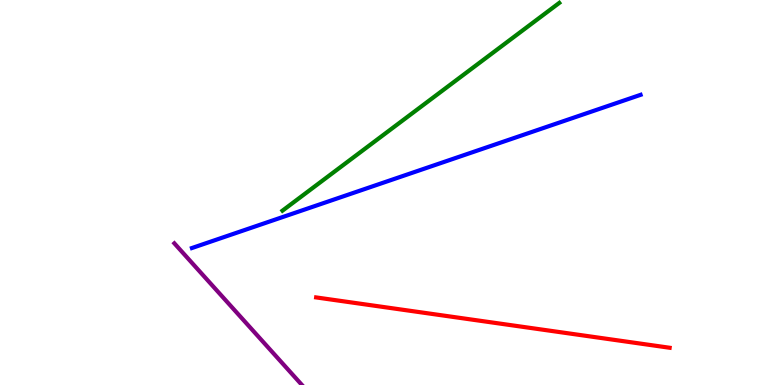[{'lines': ['blue', 'red'], 'intersections': []}, {'lines': ['green', 'red'], 'intersections': []}, {'lines': ['purple', 'red'], 'intersections': []}, {'lines': ['blue', 'green'], 'intersections': []}, {'lines': ['blue', 'purple'], 'intersections': []}, {'lines': ['green', 'purple'], 'intersections': []}]